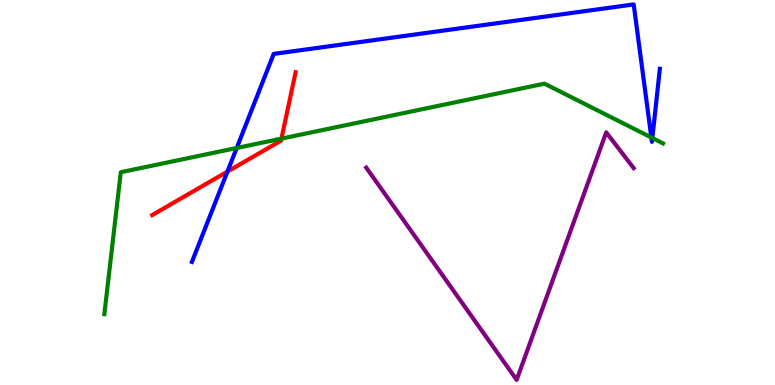[{'lines': ['blue', 'red'], 'intersections': [{'x': 2.93, 'y': 5.54}]}, {'lines': ['green', 'red'], 'intersections': [{'x': 3.63, 'y': 6.4}]}, {'lines': ['purple', 'red'], 'intersections': []}, {'lines': ['blue', 'green'], 'intersections': [{'x': 3.05, 'y': 6.16}, {'x': 8.4, 'y': 6.43}, {'x': 8.42, 'y': 6.42}]}, {'lines': ['blue', 'purple'], 'intersections': []}, {'lines': ['green', 'purple'], 'intersections': []}]